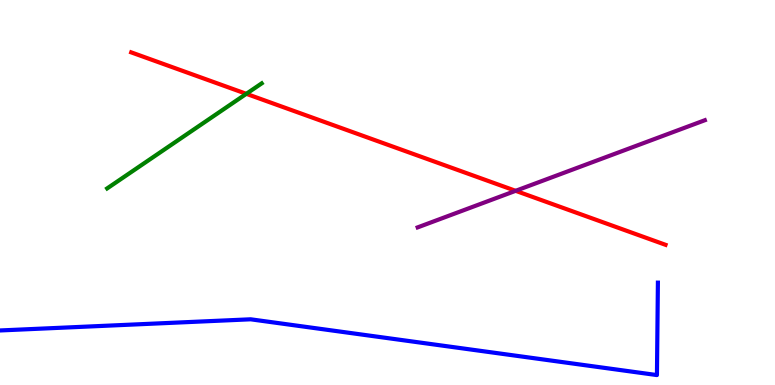[{'lines': ['blue', 'red'], 'intersections': []}, {'lines': ['green', 'red'], 'intersections': [{'x': 3.18, 'y': 7.56}]}, {'lines': ['purple', 'red'], 'intersections': [{'x': 6.65, 'y': 5.04}]}, {'lines': ['blue', 'green'], 'intersections': []}, {'lines': ['blue', 'purple'], 'intersections': []}, {'lines': ['green', 'purple'], 'intersections': []}]